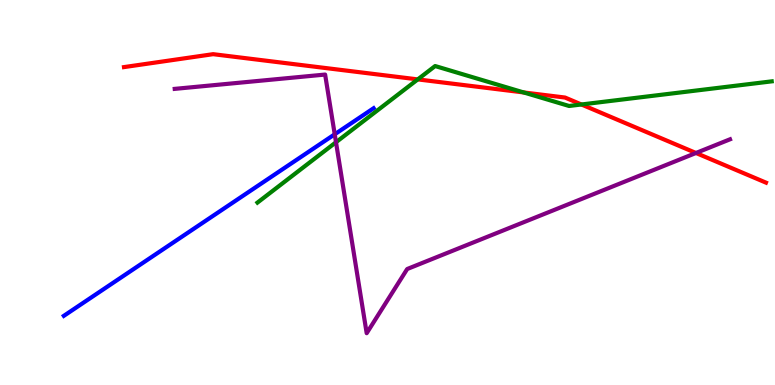[{'lines': ['blue', 'red'], 'intersections': []}, {'lines': ['green', 'red'], 'intersections': [{'x': 5.39, 'y': 7.94}, {'x': 6.76, 'y': 7.6}, {'x': 7.5, 'y': 7.29}]}, {'lines': ['purple', 'red'], 'intersections': [{'x': 8.98, 'y': 6.03}]}, {'lines': ['blue', 'green'], 'intersections': []}, {'lines': ['blue', 'purple'], 'intersections': [{'x': 4.32, 'y': 6.51}]}, {'lines': ['green', 'purple'], 'intersections': [{'x': 4.34, 'y': 6.31}]}]